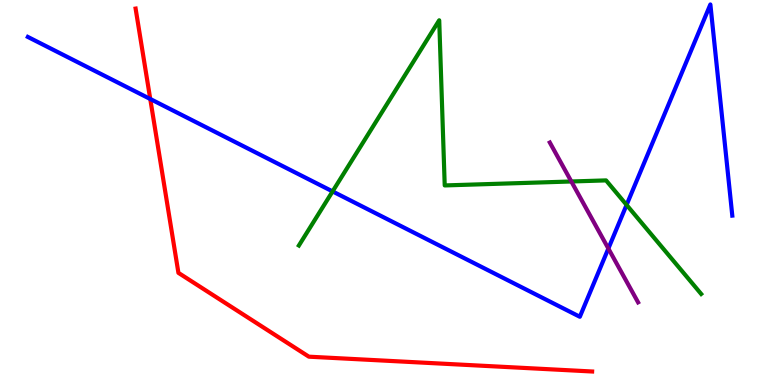[{'lines': ['blue', 'red'], 'intersections': [{'x': 1.94, 'y': 7.43}]}, {'lines': ['green', 'red'], 'intersections': []}, {'lines': ['purple', 'red'], 'intersections': []}, {'lines': ['blue', 'green'], 'intersections': [{'x': 4.29, 'y': 5.03}, {'x': 8.09, 'y': 4.68}]}, {'lines': ['blue', 'purple'], 'intersections': [{'x': 7.85, 'y': 3.54}]}, {'lines': ['green', 'purple'], 'intersections': [{'x': 7.37, 'y': 5.29}]}]